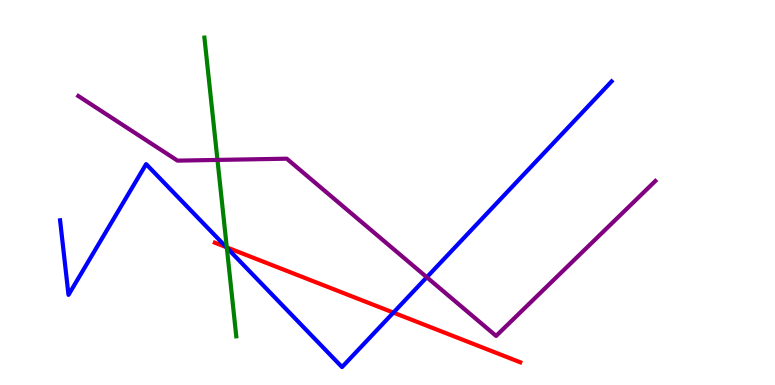[{'lines': ['blue', 'red'], 'intersections': [{'x': 2.92, 'y': 3.58}, {'x': 5.08, 'y': 1.88}]}, {'lines': ['green', 'red'], 'intersections': [{'x': 2.93, 'y': 3.57}]}, {'lines': ['purple', 'red'], 'intersections': []}, {'lines': ['blue', 'green'], 'intersections': [{'x': 2.93, 'y': 3.57}]}, {'lines': ['blue', 'purple'], 'intersections': [{'x': 5.51, 'y': 2.8}]}, {'lines': ['green', 'purple'], 'intersections': [{'x': 2.81, 'y': 5.85}]}]